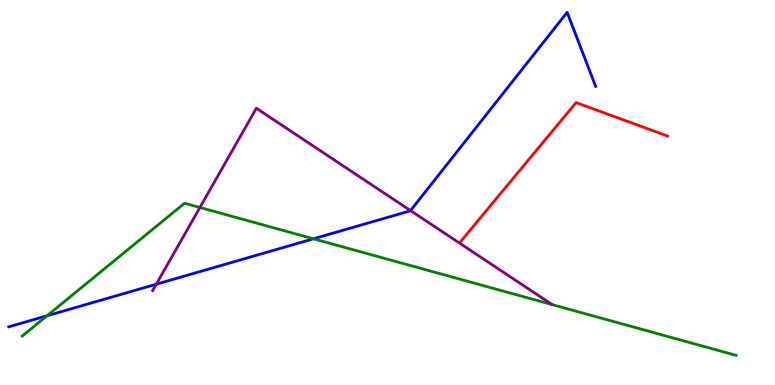[{'lines': ['blue', 'red'], 'intersections': []}, {'lines': ['green', 'red'], 'intersections': []}, {'lines': ['purple', 'red'], 'intersections': []}, {'lines': ['blue', 'green'], 'intersections': [{'x': 0.607, 'y': 1.8}, {'x': 4.04, 'y': 3.8}]}, {'lines': ['blue', 'purple'], 'intersections': [{'x': 2.02, 'y': 2.62}, {'x': 5.3, 'y': 4.53}]}, {'lines': ['green', 'purple'], 'intersections': [{'x': 2.58, 'y': 4.61}]}]